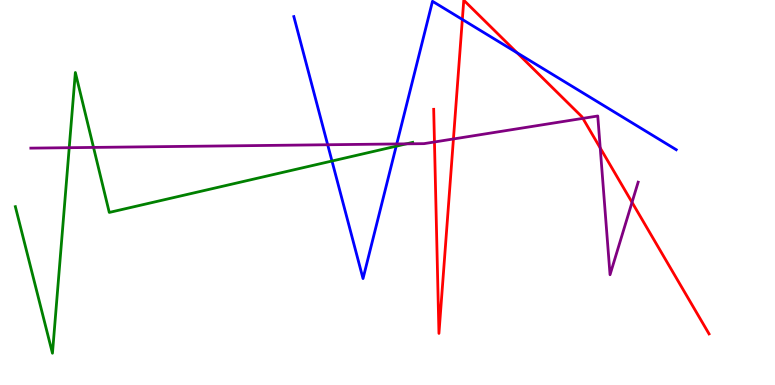[{'lines': ['blue', 'red'], 'intersections': [{'x': 5.97, 'y': 9.49}, {'x': 6.67, 'y': 8.63}]}, {'lines': ['green', 'red'], 'intersections': []}, {'lines': ['purple', 'red'], 'intersections': [{'x': 5.61, 'y': 6.31}, {'x': 5.85, 'y': 6.39}, {'x': 7.52, 'y': 6.93}, {'x': 7.74, 'y': 6.16}, {'x': 8.16, 'y': 4.74}]}, {'lines': ['blue', 'green'], 'intersections': [{'x': 4.28, 'y': 5.82}, {'x': 5.11, 'y': 6.2}]}, {'lines': ['blue', 'purple'], 'intersections': [{'x': 4.23, 'y': 6.24}, {'x': 5.12, 'y': 6.26}]}, {'lines': ['green', 'purple'], 'intersections': [{'x': 0.893, 'y': 6.16}, {'x': 1.21, 'y': 6.17}, {'x': 5.24, 'y': 6.26}]}]